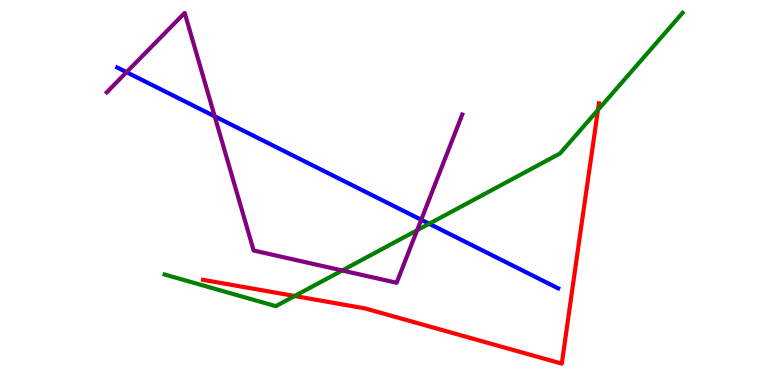[{'lines': ['blue', 'red'], 'intersections': []}, {'lines': ['green', 'red'], 'intersections': [{'x': 3.8, 'y': 2.31}, {'x': 7.72, 'y': 7.14}]}, {'lines': ['purple', 'red'], 'intersections': []}, {'lines': ['blue', 'green'], 'intersections': [{'x': 5.54, 'y': 4.19}]}, {'lines': ['blue', 'purple'], 'intersections': [{'x': 1.63, 'y': 8.13}, {'x': 2.77, 'y': 6.98}, {'x': 5.44, 'y': 4.29}]}, {'lines': ['green', 'purple'], 'intersections': [{'x': 4.42, 'y': 2.97}, {'x': 5.38, 'y': 4.02}]}]